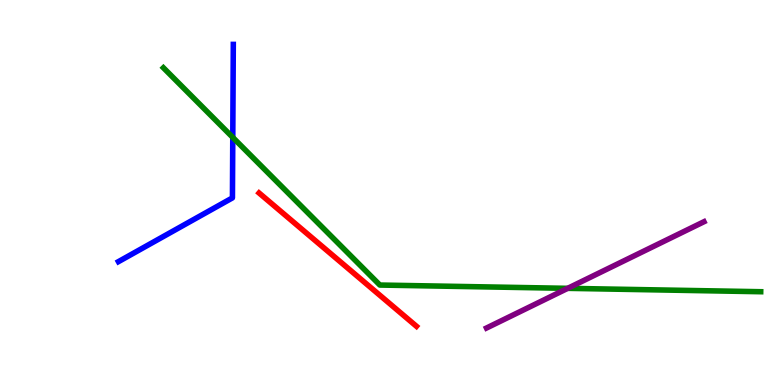[{'lines': ['blue', 'red'], 'intersections': []}, {'lines': ['green', 'red'], 'intersections': []}, {'lines': ['purple', 'red'], 'intersections': []}, {'lines': ['blue', 'green'], 'intersections': [{'x': 3.0, 'y': 6.43}]}, {'lines': ['blue', 'purple'], 'intersections': []}, {'lines': ['green', 'purple'], 'intersections': [{'x': 7.33, 'y': 2.51}]}]